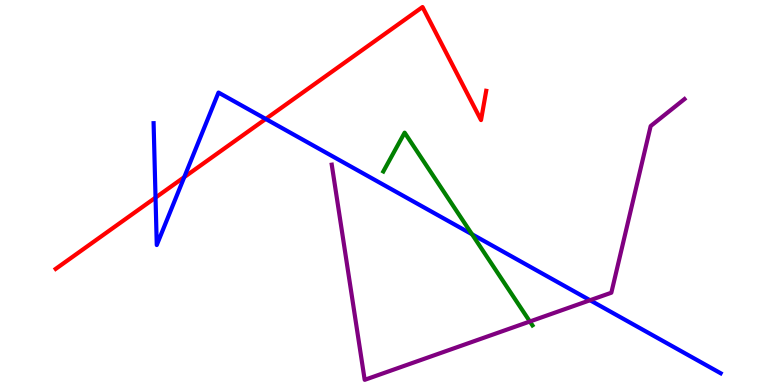[{'lines': ['blue', 'red'], 'intersections': [{'x': 2.01, 'y': 4.87}, {'x': 2.38, 'y': 5.4}, {'x': 3.43, 'y': 6.91}]}, {'lines': ['green', 'red'], 'intersections': []}, {'lines': ['purple', 'red'], 'intersections': []}, {'lines': ['blue', 'green'], 'intersections': [{'x': 6.09, 'y': 3.92}]}, {'lines': ['blue', 'purple'], 'intersections': [{'x': 7.61, 'y': 2.2}]}, {'lines': ['green', 'purple'], 'intersections': [{'x': 6.84, 'y': 1.65}]}]